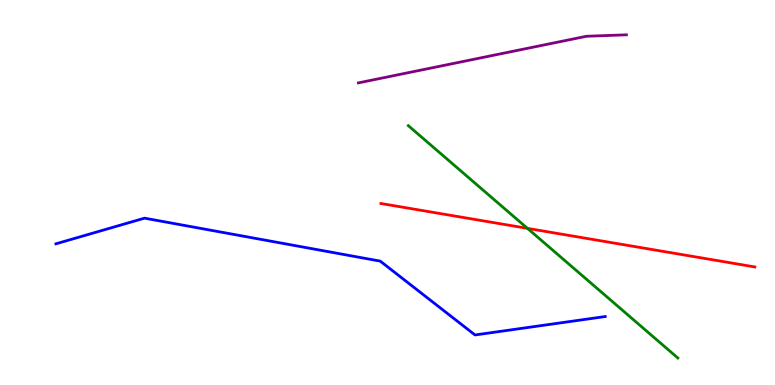[{'lines': ['blue', 'red'], 'intersections': []}, {'lines': ['green', 'red'], 'intersections': [{'x': 6.81, 'y': 4.07}]}, {'lines': ['purple', 'red'], 'intersections': []}, {'lines': ['blue', 'green'], 'intersections': []}, {'lines': ['blue', 'purple'], 'intersections': []}, {'lines': ['green', 'purple'], 'intersections': []}]